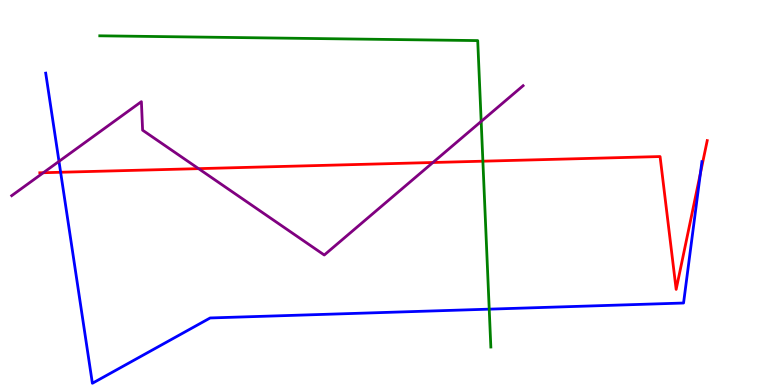[{'lines': ['blue', 'red'], 'intersections': [{'x': 0.782, 'y': 5.53}, {'x': 9.04, 'y': 5.5}]}, {'lines': ['green', 'red'], 'intersections': [{'x': 6.23, 'y': 5.81}]}, {'lines': ['purple', 'red'], 'intersections': [{'x': 0.559, 'y': 5.51}, {'x': 2.56, 'y': 5.62}, {'x': 5.59, 'y': 5.78}]}, {'lines': ['blue', 'green'], 'intersections': [{'x': 6.31, 'y': 1.97}]}, {'lines': ['blue', 'purple'], 'intersections': [{'x': 0.761, 'y': 5.81}]}, {'lines': ['green', 'purple'], 'intersections': [{'x': 6.21, 'y': 6.85}]}]